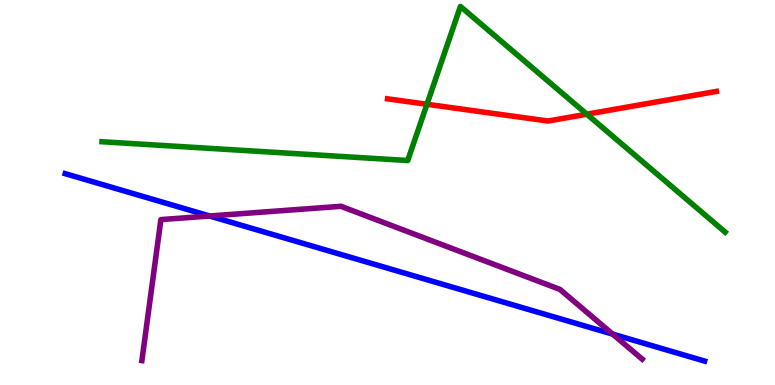[{'lines': ['blue', 'red'], 'intersections': []}, {'lines': ['green', 'red'], 'intersections': [{'x': 5.51, 'y': 7.29}, {'x': 7.57, 'y': 7.03}]}, {'lines': ['purple', 'red'], 'intersections': []}, {'lines': ['blue', 'green'], 'intersections': []}, {'lines': ['blue', 'purple'], 'intersections': [{'x': 2.71, 'y': 4.39}, {'x': 7.91, 'y': 1.32}]}, {'lines': ['green', 'purple'], 'intersections': []}]